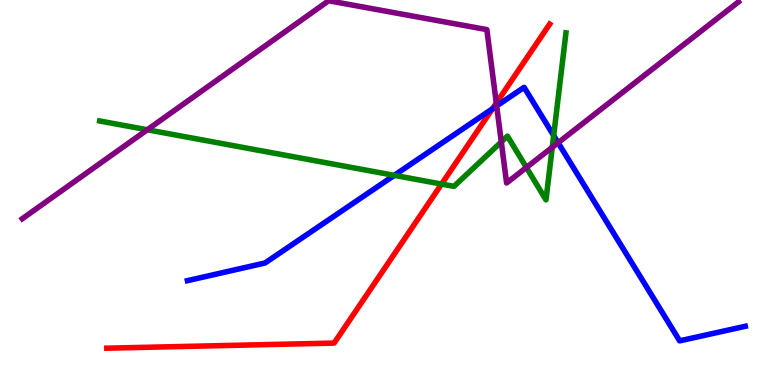[{'lines': ['blue', 'red'], 'intersections': [{'x': 6.35, 'y': 7.17}]}, {'lines': ['green', 'red'], 'intersections': [{'x': 5.7, 'y': 5.22}]}, {'lines': ['purple', 'red'], 'intersections': [{'x': 6.4, 'y': 7.32}]}, {'lines': ['blue', 'green'], 'intersections': [{'x': 5.09, 'y': 5.45}, {'x': 7.14, 'y': 6.48}]}, {'lines': ['blue', 'purple'], 'intersections': [{'x': 6.41, 'y': 7.25}, {'x': 7.2, 'y': 6.29}]}, {'lines': ['green', 'purple'], 'intersections': [{'x': 1.9, 'y': 6.63}, {'x': 6.47, 'y': 6.31}, {'x': 6.79, 'y': 5.65}, {'x': 7.13, 'y': 6.17}]}]